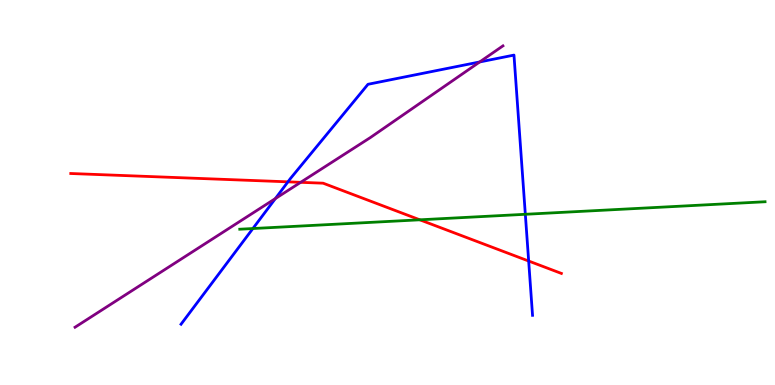[{'lines': ['blue', 'red'], 'intersections': [{'x': 3.72, 'y': 5.28}, {'x': 6.82, 'y': 3.22}]}, {'lines': ['green', 'red'], 'intersections': [{'x': 5.42, 'y': 4.29}]}, {'lines': ['purple', 'red'], 'intersections': [{'x': 3.88, 'y': 5.26}]}, {'lines': ['blue', 'green'], 'intersections': [{'x': 3.26, 'y': 4.06}, {'x': 6.78, 'y': 4.43}]}, {'lines': ['blue', 'purple'], 'intersections': [{'x': 3.55, 'y': 4.84}, {'x': 6.19, 'y': 8.39}]}, {'lines': ['green', 'purple'], 'intersections': []}]